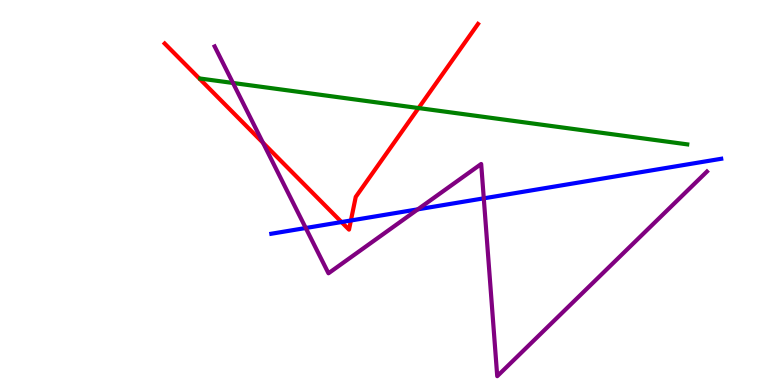[{'lines': ['blue', 'red'], 'intersections': [{'x': 4.41, 'y': 4.23}, {'x': 4.53, 'y': 4.27}]}, {'lines': ['green', 'red'], 'intersections': [{'x': 5.4, 'y': 7.19}]}, {'lines': ['purple', 'red'], 'intersections': [{'x': 3.39, 'y': 6.29}]}, {'lines': ['blue', 'green'], 'intersections': []}, {'lines': ['blue', 'purple'], 'intersections': [{'x': 3.95, 'y': 4.08}, {'x': 5.39, 'y': 4.56}, {'x': 6.24, 'y': 4.85}]}, {'lines': ['green', 'purple'], 'intersections': [{'x': 3.01, 'y': 7.84}]}]